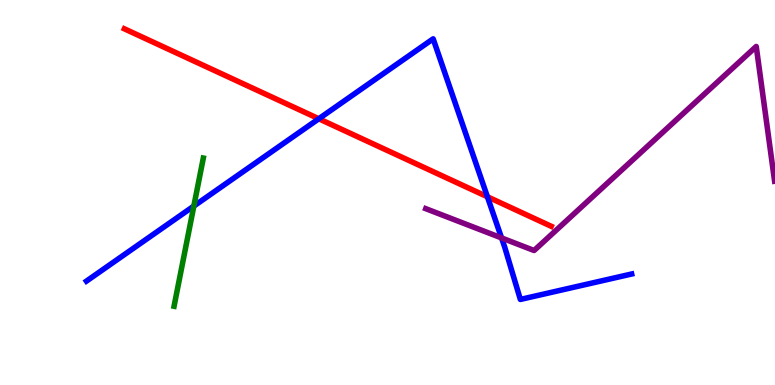[{'lines': ['blue', 'red'], 'intersections': [{'x': 4.11, 'y': 6.92}, {'x': 6.29, 'y': 4.89}]}, {'lines': ['green', 'red'], 'intersections': []}, {'lines': ['purple', 'red'], 'intersections': []}, {'lines': ['blue', 'green'], 'intersections': [{'x': 2.5, 'y': 4.65}]}, {'lines': ['blue', 'purple'], 'intersections': [{'x': 6.47, 'y': 3.82}]}, {'lines': ['green', 'purple'], 'intersections': []}]